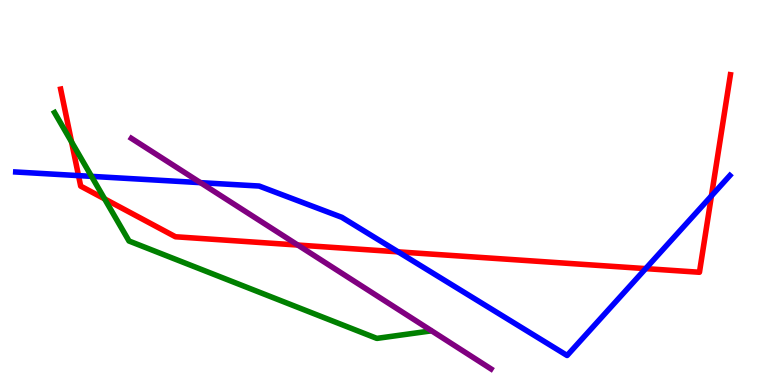[{'lines': ['blue', 'red'], 'intersections': [{'x': 1.01, 'y': 5.44}, {'x': 5.14, 'y': 3.46}, {'x': 8.33, 'y': 3.02}, {'x': 9.18, 'y': 4.91}]}, {'lines': ['green', 'red'], 'intersections': [{'x': 0.923, 'y': 6.31}, {'x': 1.35, 'y': 4.83}]}, {'lines': ['purple', 'red'], 'intersections': [{'x': 3.84, 'y': 3.64}]}, {'lines': ['blue', 'green'], 'intersections': [{'x': 1.18, 'y': 5.42}]}, {'lines': ['blue', 'purple'], 'intersections': [{'x': 2.59, 'y': 5.26}]}, {'lines': ['green', 'purple'], 'intersections': []}]